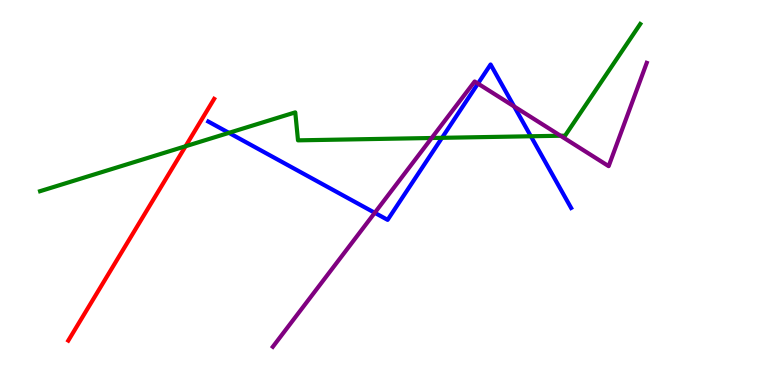[{'lines': ['blue', 'red'], 'intersections': []}, {'lines': ['green', 'red'], 'intersections': [{'x': 2.39, 'y': 6.2}]}, {'lines': ['purple', 'red'], 'intersections': []}, {'lines': ['blue', 'green'], 'intersections': [{'x': 2.95, 'y': 6.55}, {'x': 5.7, 'y': 6.42}, {'x': 6.85, 'y': 6.46}]}, {'lines': ['blue', 'purple'], 'intersections': [{'x': 4.84, 'y': 4.47}, {'x': 6.17, 'y': 7.83}, {'x': 6.63, 'y': 7.23}]}, {'lines': ['green', 'purple'], 'intersections': [{'x': 5.57, 'y': 6.42}, {'x': 7.23, 'y': 6.47}]}]